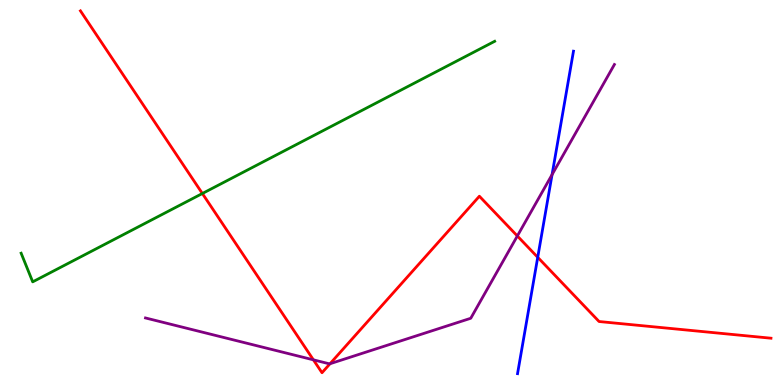[{'lines': ['blue', 'red'], 'intersections': [{'x': 6.94, 'y': 3.32}]}, {'lines': ['green', 'red'], 'intersections': [{'x': 2.61, 'y': 4.97}]}, {'lines': ['purple', 'red'], 'intersections': [{'x': 4.04, 'y': 0.654}, {'x': 4.26, 'y': 0.552}, {'x': 6.68, 'y': 3.87}]}, {'lines': ['blue', 'green'], 'intersections': []}, {'lines': ['blue', 'purple'], 'intersections': [{'x': 7.12, 'y': 5.46}]}, {'lines': ['green', 'purple'], 'intersections': []}]